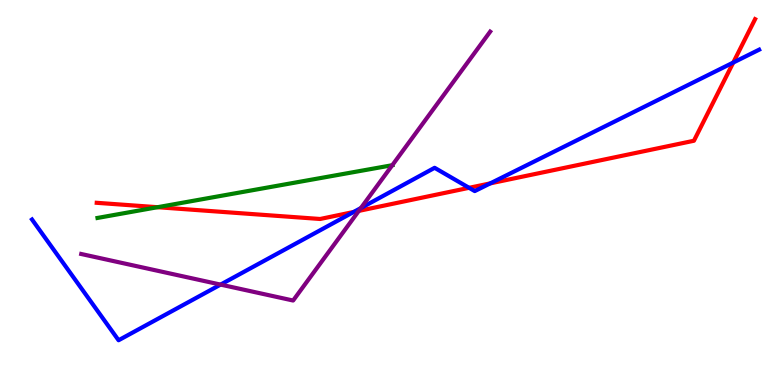[{'lines': ['blue', 'red'], 'intersections': [{'x': 4.56, 'y': 4.49}, {'x': 6.05, 'y': 5.12}, {'x': 6.33, 'y': 5.24}, {'x': 9.46, 'y': 8.38}]}, {'lines': ['green', 'red'], 'intersections': [{'x': 2.03, 'y': 4.62}]}, {'lines': ['purple', 'red'], 'intersections': [{'x': 4.63, 'y': 4.52}]}, {'lines': ['blue', 'green'], 'intersections': []}, {'lines': ['blue', 'purple'], 'intersections': [{'x': 2.85, 'y': 2.61}, {'x': 4.66, 'y': 4.6}]}, {'lines': ['green', 'purple'], 'intersections': [{'x': 5.06, 'y': 5.71}]}]